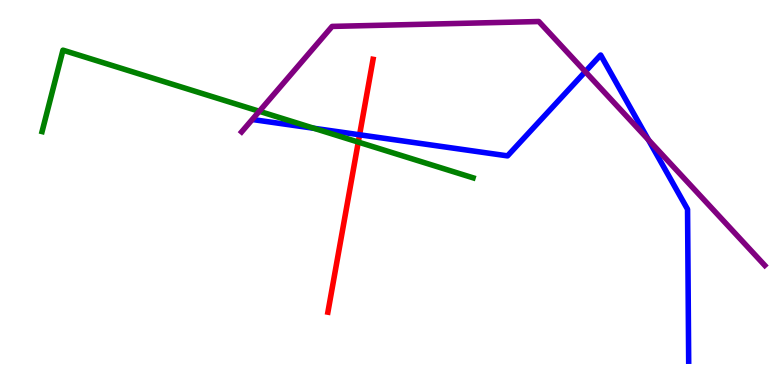[{'lines': ['blue', 'red'], 'intersections': [{'x': 4.64, 'y': 6.5}]}, {'lines': ['green', 'red'], 'intersections': [{'x': 4.62, 'y': 6.31}]}, {'lines': ['purple', 'red'], 'intersections': []}, {'lines': ['blue', 'green'], 'intersections': [{'x': 4.05, 'y': 6.67}]}, {'lines': ['blue', 'purple'], 'intersections': [{'x': 7.55, 'y': 8.14}, {'x': 8.37, 'y': 6.37}]}, {'lines': ['green', 'purple'], 'intersections': [{'x': 3.35, 'y': 7.11}]}]